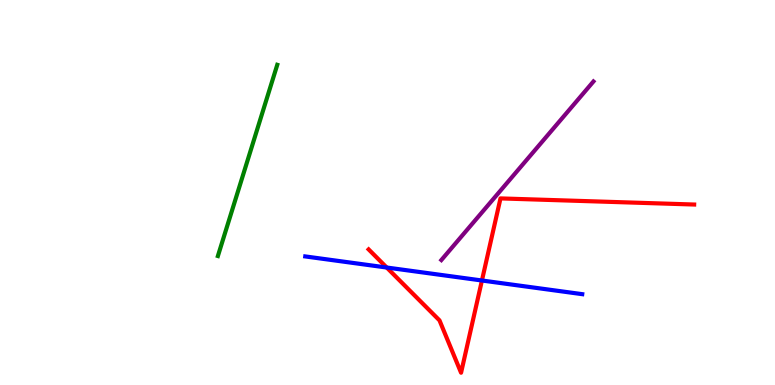[{'lines': ['blue', 'red'], 'intersections': [{'x': 4.99, 'y': 3.05}, {'x': 6.22, 'y': 2.71}]}, {'lines': ['green', 'red'], 'intersections': []}, {'lines': ['purple', 'red'], 'intersections': []}, {'lines': ['blue', 'green'], 'intersections': []}, {'lines': ['blue', 'purple'], 'intersections': []}, {'lines': ['green', 'purple'], 'intersections': []}]